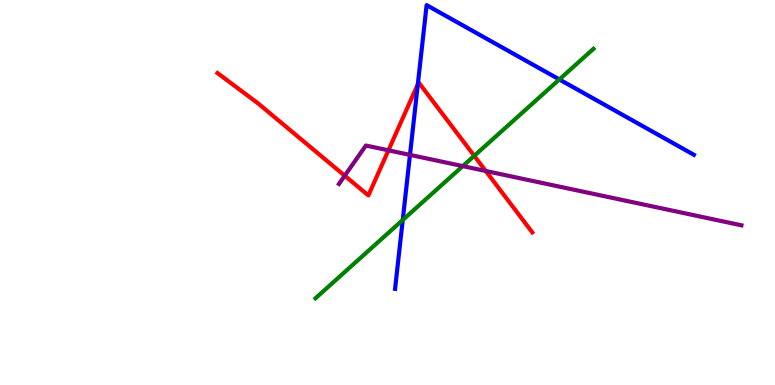[{'lines': ['blue', 'red'], 'intersections': [{'x': 5.39, 'y': 7.81}]}, {'lines': ['green', 'red'], 'intersections': [{'x': 6.12, 'y': 5.95}]}, {'lines': ['purple', 'red'], 'intersections': [{'x': 4.45, 'y': 5.44}, {'x': 5.01, 'y': 6.1}, {'x': 6.27, 'y': 5.56}]}, {'lines': ['blue', 'green'], 'intersections': [{'x': 5.2, 'y': 4.29}, {'x': 7.22, 'y': 7.94}]}, {'lines': ['blue', 'purple'], 'intersections': [{'x': 5.29, 'y': 5.98}]}, {'lines': ['green', 'purple'], 'intersections': [{'x': 5.97, 'y': 5.69}]}]